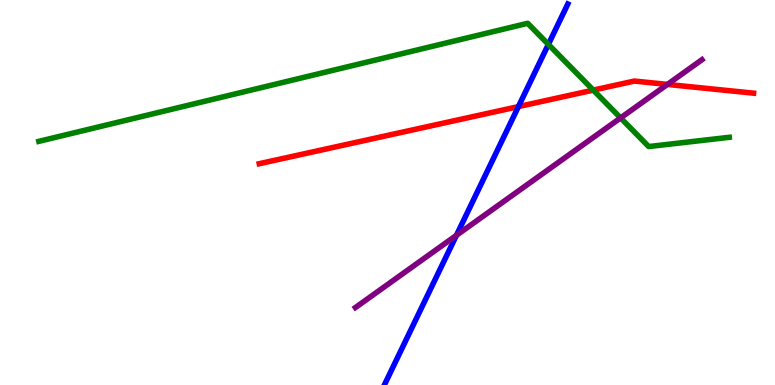[{'lines': ['blue', 'red'], 'intersections': [{'x': 6.69, 'y': 7.23}]}, {'lines': ['green', 'red'], 'intersections': [{'x': 7.66, 'y': 7.66}]}, {'lines': ['purple', 'red'], 'intersections': [{'x': 8.61, 'y': 7.81}]}, {'lines': ['blue', 'green'], 'intersections': [{'x': 7.08, 'y': 8.85}]}, {'lines': ['blue', 'purple'], 'intersections': [{'x': 5.89, 'y': 3.89}]}, {'lines': ['green', 'purple'], 'intersections': [{'x': 8.01, 'y': 6.94}]}]